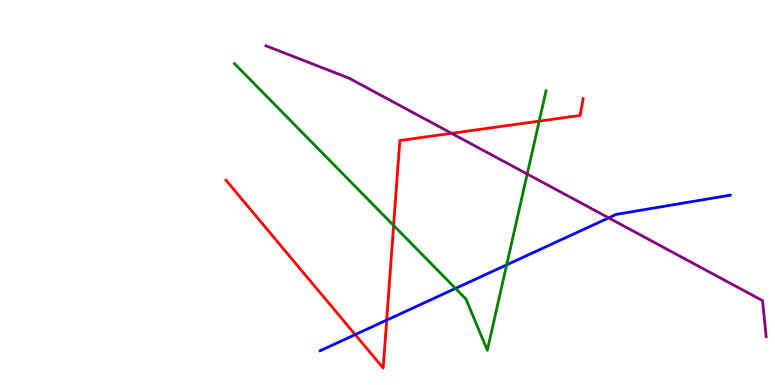[{'lines': ['blue', 'red'], 'intersections': [{'x': 4.58, 'y': 1.31}, {'x': 4.99, 'y': 1.69}]}, {'lines': ['green', 'red'], 'intersections': [{'x': 5.08, 'y': 4.14}, {'x': 6.96, 'y': 6.85}]}, {'lines': ['purple', 'red'], 'intersections': [{'x': 5.83, 'y': 6.54}]}, {'lines': ['blue', 'green'], 'intersections': [{'x': 5.88, 'y': 2.51}, {'x': 6.54, 'y': 3.12}]}, {'lines': ['blue', 'purple'], 'intersections': [{'x': 7.85, 'y': 4.34}]}, {'lines': ['green', 'purple'], 'intersections': [{'x': 6.8, 'y': 5.48}]}]